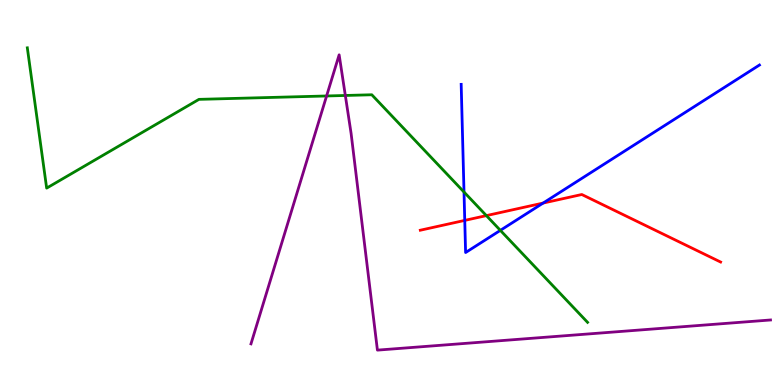[{'lines': ['blue', 'red'], 'intersections': [{'x': 6.0, 'y': 4.28}, {'x': 7.01, 'y': 4.73}]}, {'lines': ['green', 'red'], 'intersections': [{'x': 6.28, 'y': 4.4}]}, {'lines': ['purple', 'red'], 'intersections': []}, {'lines': ['blue', 'green'], 'intersections': [{'x': 5.99, 'y': 5.01}, {'x': 6.46, 'y': 4.02}]}, {'lines': ['blue', 'purple'], 'intersections': []}, {'lines': ['green', 'purple'], 'intersections': [{'x': 4.21, 'y': 7.51}, {'x': 4.46, 'y': 7.52}]}]